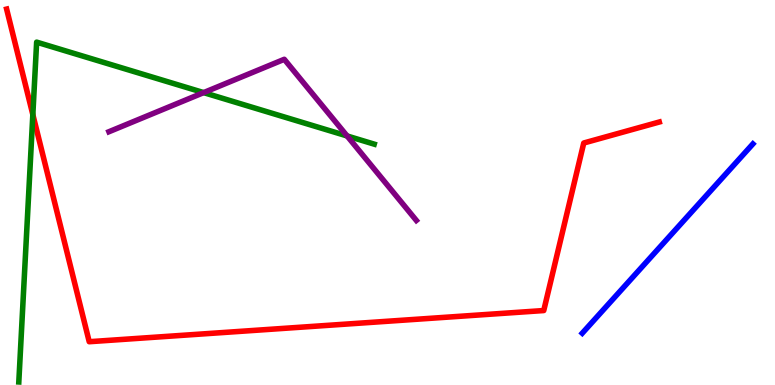[{'lines': ['blue', 'red'], 'intersections': []}, {'lines': ['green', 'red'], 'intersections': [{'x': 0.424, 'y': 7.02}]}, {'lines': ['purple', 'red'], 'intersections': []}, {'lines': ['blue', 'green'], 'intersections': []}, {'lines': ['blue', 'purple'], 'intersections': []}, {'lines': ['green', 'purple'], 'intersections': [{'x': 2.63, 'y': 7.59}, {'x': 4.48, 'y': 6.47}]}]